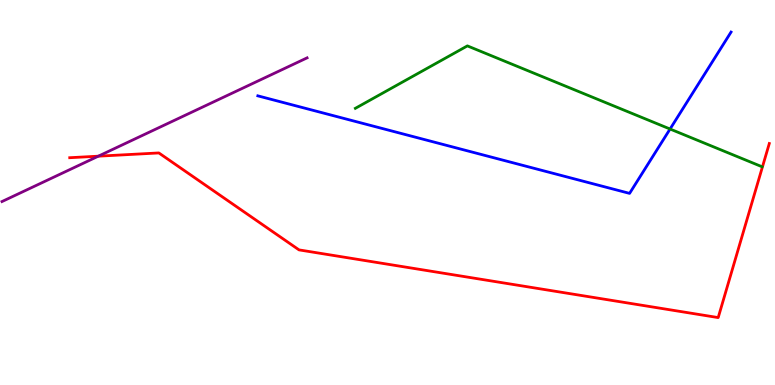[{'lines': ['blue', 'red'], 'intersections': []}, {'lines': ['green', 'red'], 'intersections': []}, {'lines': ['purple', 'red'], 'intersections': [{'x': 1.27, 'y': 5.94}]}, {'lines': ['blue', 'green'], 'intersections': [{'x': 8.65, 'y': 6.65}]}, {'lines': ['blue', 'purple'], 'intersections': []}, {'lines': ['green', 'purple'], 'intersections': []}]